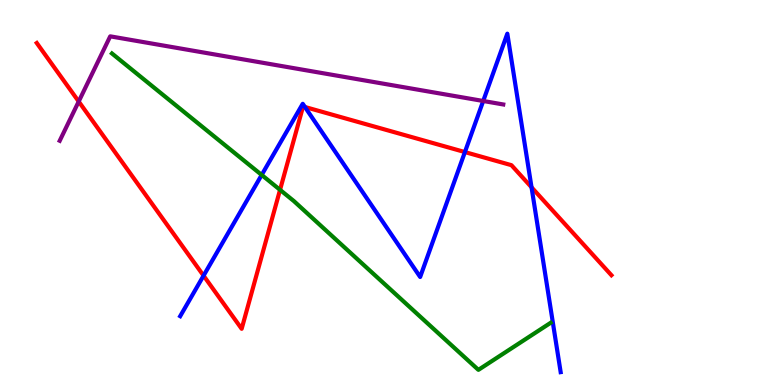[{'lines': ['blue', 'red'], 'intersections': [{'x': 2.63, 'y': 2.84}, {'x': 3.93, 'y': 7.22}, {'x': 6.0, 'y': 6.05}, {'x': 6.86, 'y': 5.14}]}, {'lines': ['green', 'red'], 'intersections': [{'x': 3.61, 'y': 5.07}]}, {'lines': ['purple', 'red'], 'intersections': [{'x': 1.02, 'y': 7.36}]}, {'lines': ['blue', 'green'], 'intersections': [{'x': 3.38, 'y': 5.46}]}, {'lines': ['blue', 'purple'], 'intersections': [{'x': 6.23, 'y': 7.38}]}, {'lines': ['green', 'purple'], 'intersections': []}]